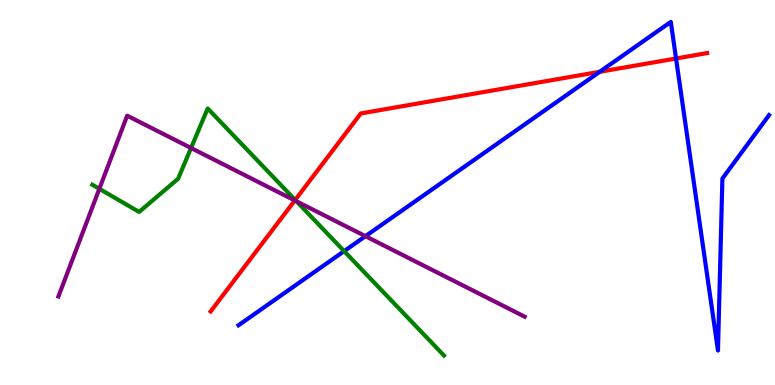[{'lines': ['blue', 'red'], 'intersections': [{'x': 7.74, 'y': 8.13}, {'x': 8.72, 'y': 8.48}]}, {'lines': ['green', 'red'], 'intersections': [{'x': 3.81, 'y': 4.81}]}, {'lines': ['purple', 'red'], 'intersections': [{'x': 3.8, 'y': 4.79}]}, {'lines': ['blue', 'green'], 'intersections': [{'x': 4.44, 'y': 3.48}]}, {'lines': ['blue', 'purple'], 'intersections': [{'x': 4.72, 'y': 3.87}]}, {'lines': ['green', 'purple'], 'intersections': [{'x': 1.28, 'y': 5.1}, {'x': 2.47, 'y': 6.16}, {'x': 3.83, 'y': 4.77}]}]